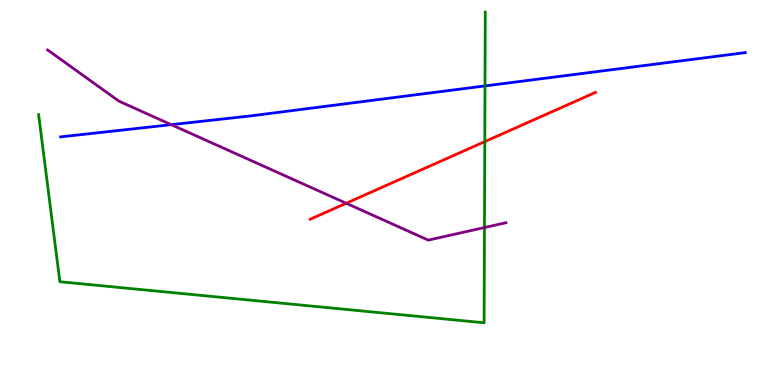[{'lines': ['blue', 'red'], 'intersections': []}, {'lines': ['green', 'red'], 'intersections': [{'x': 6.26, 'y': 6.32}]}, {'lines': ['purple', 'red'], 'intersections': [{'x': 4.47, 'y': 4.72}]}, {'lines': ['blue', 'green'], 'intersections': [{'x': 6.26, 'y': 7.77}]}, {'lines': ['blue', 'purple'], 'intersections': [{'x': 2.21, 'y': 6.76}]}, {'lines': ['green', 'purple'], 'intersections': [{'x': 6.25, 'y': 4.09}]}]